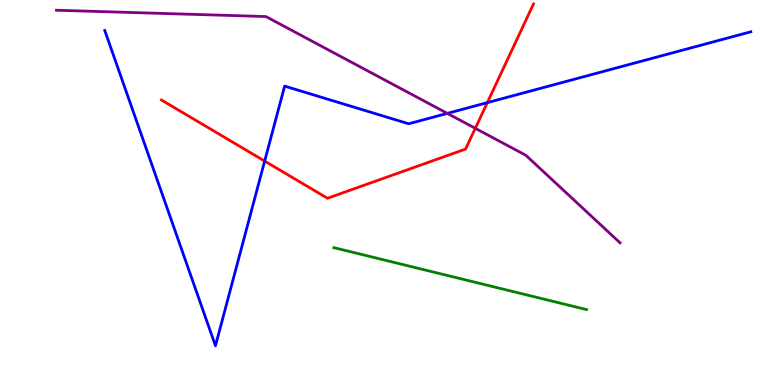[{'lines': ['blue', 'red'], 'intersections': [{'x': 3.42, 'y': 5.82}, {'x': 6.29, 'y': 7.33}]}, {'lines': ['green', 'red'], 'intersections': []}, {'lines': ['purple', 'red'], 'intersections': [{'x': 6.13, 'y': 6.67}]}, {'lines': ['blue', 'green'], 'intersections': []}, {'lines': ['blue', 'purple'], 'intersections': [{'x': 5.77, 'y': 7.05}]}, {'lines': ['green', 'purple'], 'intersections': []}]